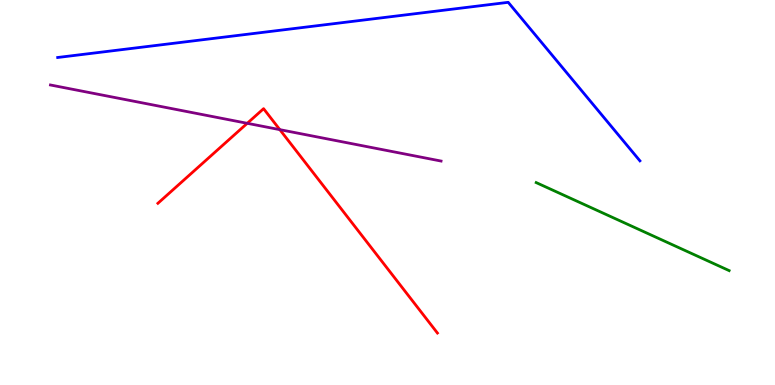[{'lines': ['blue', 'red'], 'intersections': []}, {'lines': ['green', 'red'], 'intersections': []}, {'lines': ['purple', 'red'], 'intersections': [{'x': 3.19, 'y': 6.8}, {'x': 3.61, 'y': 6.63}]}, {'lines': ['blue', 'green'], 'intersections': []}, {'lines': ['blue', 'purple'], 'intersections': []}, {'lines': ['green', 'purple'], 'intersections': []}]